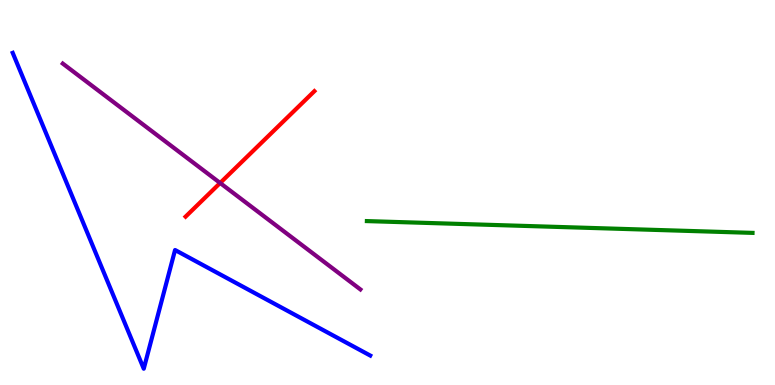[{'lines': ['blue', 'red'], 'intersections': []}, {'lines': ['green', 'red'], 'intersections': []}, {'lines': ['purple', 'red'], 'intersections': [{'x': 2.84, 'y': 5.25}]}, {'lines': ['blue', 'green'], 'intersections': []}, {'lines': ['blue', 'purple'], 'intersections': []}, {'lines': ['green', 'purple'], 'intersections': []}]